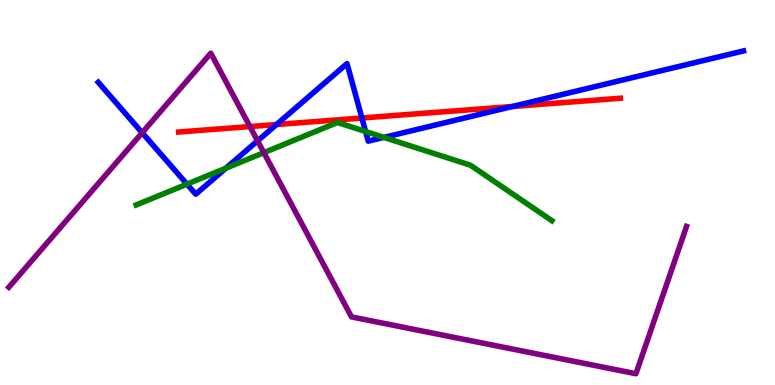[{'lines': ['blue', 'red'], 'intersections': [{'x': 3.57, 'y': 6.77}, {'x': 4.67, 'y': 6.94}, {'x': 6.61, 'y': 7.23}]}, {'lines': ['green', 'red'], 'intersections': []}, {'lines': ['purple', 'red'], 'intersections': [{'x': 3.22, 'y': 6.71}]}, {'lines': ['blue', 'green'], 'intersections': [{'x': 2.41, 'y': 5.22}, {'x': 2.91, 'y': 5.63}, {'x': 4.72, 'y': 6.58}, {'x': 4.95, 'y': 6.43}]}, {'lines': ['blue', 'purple'], 'intersections': [{'x': 1.83, 'y': 6.55}, {'x': 3.32, 'y': 6.34}]}, {'lines': ['green', 'purple'], 'intersections': [{'x': 3.4, 'y': 6.04}]}]